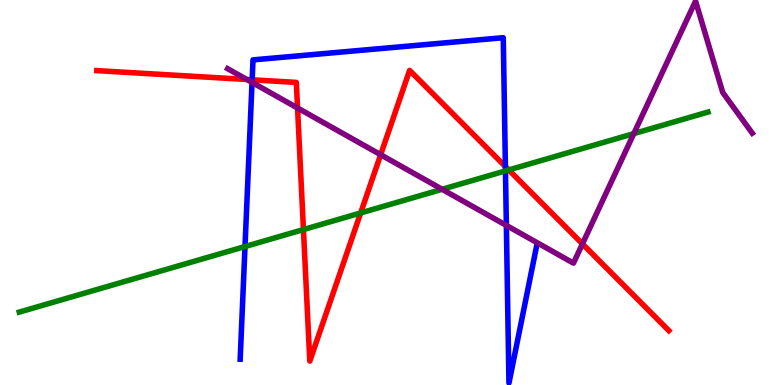[{'lines': ['blue', 'red'], 'intersections': [{'x': 3.25, 'y': 7.93}, {'x': 6.52, 'y': 5.67}]}, {'lines': ['green', 'red'], 'intersections': [{'x': 3.92, 'y': 4.04}, {'x': 4.65, 'y': 4.47}, {'x': 6.56, 'y': 5.59}]}, {'lines': ['purple', 'red'], 'intersections': [{'x': 3.19, 'y': 7.94}, {'x': 3.84, 'y': 7.19}, {'x': 4.91, 'y': 5.98}, {'x': 7.52, 'y': 3.67}]}, {'lines': ['blue', 'green'], 'intersections': [{'x': 3.16, 'y': 3.6}, {'x': 6.52, 'y': 5.56}]}, {'lines': ['blue', 'purple'], 'intersections': [{'x': 3.25, 'y': 7.86}, {'x': 6.53, 'y': 4.15}]}, {'lines': ['green', 'purple'], 'intersections': [{'x': 5.7, 'y': 5.08}, {'x': 8.18, 'y': 6.53}]}]